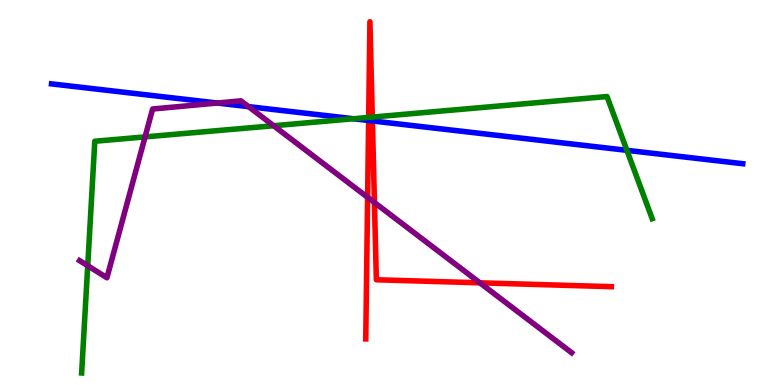[{'lines': ['blue', 'red'], 'intersections': [{'x': 4.76, 'y': 6.87}, {'x': 4.81, 'y': 6.86}]}, {'lines': ['green', 'red'], 'intersections': [{'x': 4.76, 'y': 6.95}, {'x': 4.8, 'y': 6.96}]}, {'lines': ['purple', 'red'], 'intersections': [{'x': 4.74, 'y': 4.87}, {'x': 4.83, 'y': 4.74}, {'x': 6.19, 'y': 2.65}]}, {'lines': ['blue', 'green'], 'intersections': [{'x': 4.56, 'y': 6.92}, {'x': 8.09, 'y': 6.1}]}, {'lines': ['blue', 'purple'], 'intersections': [{'x': 2.8, 'y': 7.32}, {'x': 3.21, 'y': 7.23}]}, {'lines': ['green', 'purple'], 'intersections': [{'x': 1.13, 'y': 3.1}, {'x': 1.87, 'y': 6.44}, {'x': 3.53, 'y': 6.73}]}]